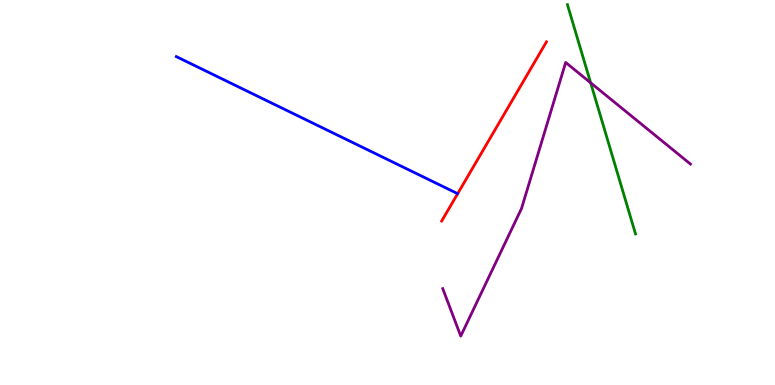[{'lines': ['blue', 'red'], 'intersections': []}, {'lines': ['green', 'red'], 'intersections': []}, {'lines': ['purple', 'red'], 'intersections': []}, {'lines': ['blue', 'green'], 'intersections': []}, {'lines': ['blue', 'purple'], 'intersections': []}, {'lines': ['green', 'purple'], 'intersections': [{'x': 7.62, 'y': 7.85}]}]